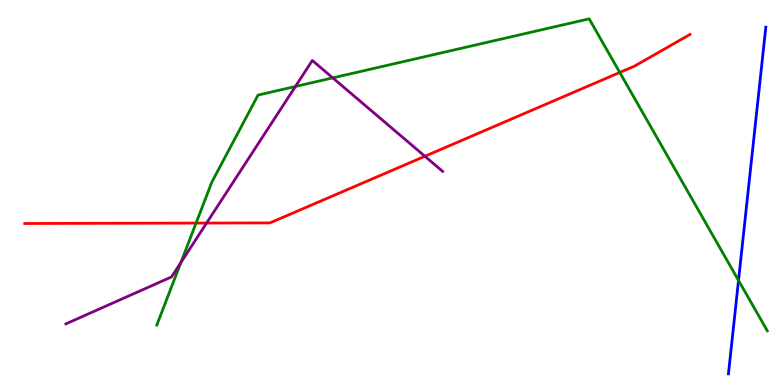[{'lines': ['blue', 'red'], 'intersections': []}, {'lines': ['green', 'red'], 'intersections': [{'x': 2.53, 'y': 4.21}, {'x': 8.0, 'y': 8.12}]}, {'lines': ['purple', 'red'], 'intersections': [{'x': 2.67, 'y': 4.21}, {'x': 5.48, 'y': 5.94}]}, {'lines': ['blue', 'green'], 'intersections': [{'x': 9.53, 'y': 2.72}]}, {'lines': ['blue', 'purple'], 'intersections': []}, {'lines': ['green', 'purple'], 'intersections': [{'x': 2.33, 'y': 3.18}, {'x': 3.81, 'y': 7.75}, {'x': 4.29, 'y': 7.98}]}]